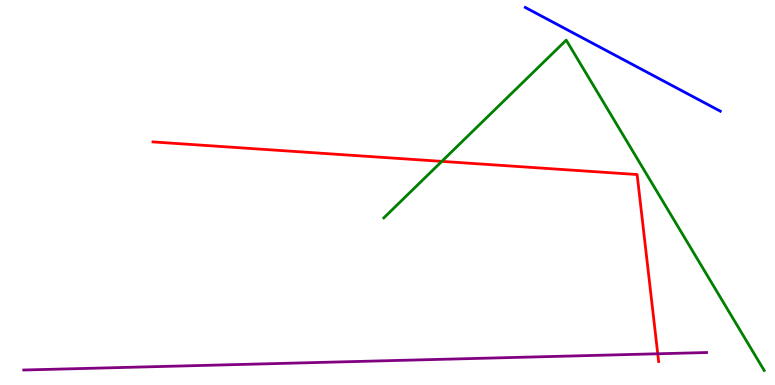[{'lines': ['blue', 'red'], 'intersections': []}, {'lines': ['green', 'red'], 'intersections': [{'x': 5.7, 'y': 5.81}]}, {'lines': ['purple', 'red'], 'intersections': [{'x': 8.49, 'y': 0.811}]}, {'lines': ['blue', 'green'], 'intersections': []}, {'lines': ['blue', 'purple'], 'intersections': []}, {'lines': ['green', 'purple'], 'intersections': []}]